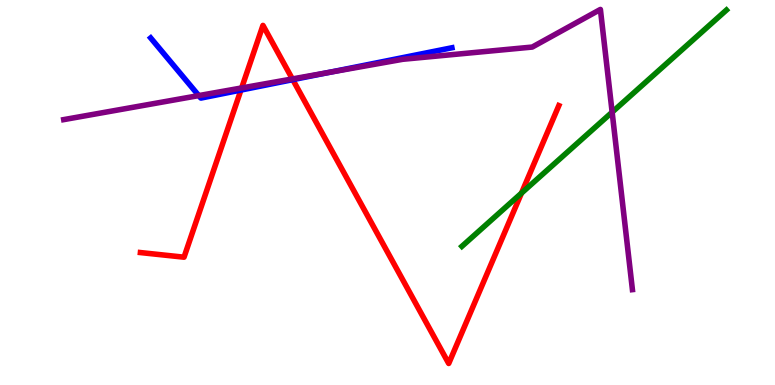[{'lines': ['blue', 'red'], 'intersections': [{'x': 3.11, 'y': 7.66}, {'x': 3.78, 'y': 7.93}]}, {'lines': ['green', 'red'], 'intersections': [{'x': 6.73, 'y': 4.98}]}, {'lines': ['purple', 'red'], 'intersections': [{'x': 3.12, 'y': 7.72}, {'x': 3.77, 'y': 7.95}]}, {'lines': ['blue', 'green'], 'intersections': []}, {'lines': ['blue', 'purple'], 'intersections': [{'x': 2.56, 'y': 7.52}, {'x': 4.24, 'y': 8.12}]}, {'lines': ['green', 'purple'], 'intersections': [{'x': 7.9, 'y': 7.09}]}]